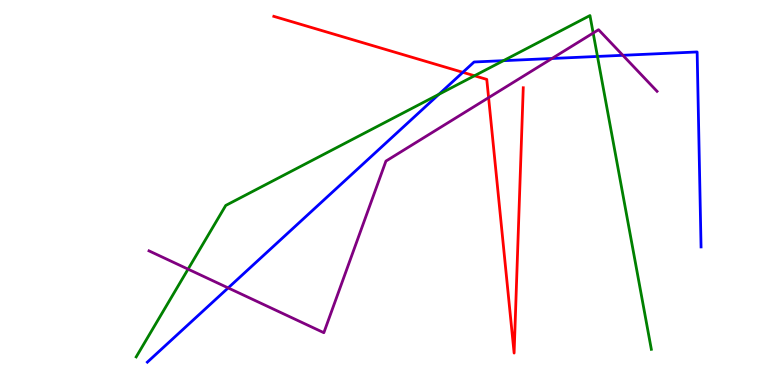[{'lines': ['blue', 'red'], 'intersections': [{'x': 5.97, 'y': 8.12}]}, {'lines': ['green', 'red'], 'intersections': [{'x': 6.12, 'y': 8.03}]}, {'lines': ['purple', 'red'], 'intersections': [{'x': 6.3, 'y': 7.46}]}, {'lines': ['blue', 'green'], 'intersections': [{'x': 5.66, 'y': 7.55}, {'x': 6.5, 'y': 8.42}, {'x': 7.71, 'y': 8.53}]}, {'lines': ['blue', 'purple'], 'intersections': [{'x': 2.94, 'y': 2.52}, {'x': 7.12, 'y': 8.48}, {'x': 8.04, 'y': 8.56}]}, {'lines': ['green', 'purple'], 'intersections': [{'x': 2.43, 'y': 3.01}, {'x': 7.65, 'y': 9.14}]}]